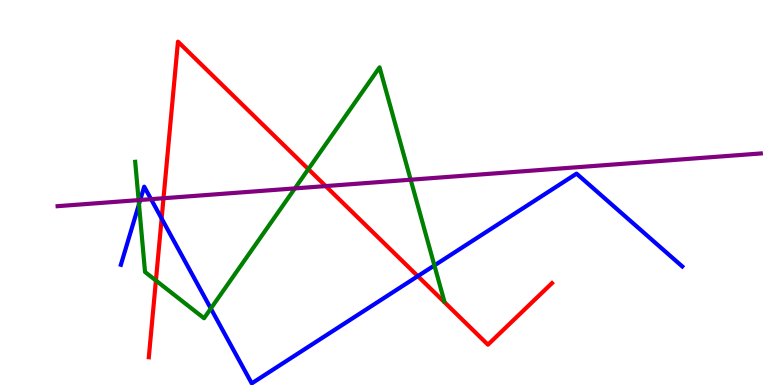[{'lines': ['blue', 'red'], 'intersections': [{'x': 2.09, 'y': 4.32}, {'x': 5.39, 'y': 2.83}]}, {'lines': ['green', 'red'], 'intersections': [{'x': 2.01, 'y': 2.71}, {'x': 3.98, 'y': 5.61}]}, {'lines': ['purple', 'red'], 'intersections': [{'x': 2.11, 'y': 4.85}, {'x': 4.2, 'y': 5.17}]}, {'lines': ['blue', 'green'], 'intersections': [{'x': 1.79, 'y': 4.7}, {'x': 2.72, 'y': 1.99}, {'x': 5.61, 'y': 3.11}]}, {'lines': ['blue', 'purple'], 'intersections': [{'x': 1.81, 'y': 4.81}, {'x': 1.95, 'y': 4.83}]}, {'lines': ['green', 'purple'], 'intersections': [{'x': 1.79, 'y': 4.8}, {'x': 3.8, 'y': 5.11}, {'x': 5.3, 'y': 5.33}]}]